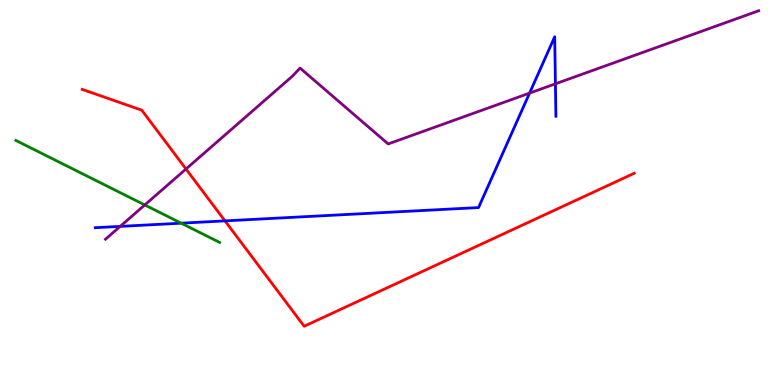[{'lines': ['blue', 'red'], 'intersections': [{'x': 2.9, 'y': 4.26}]}, {'lines': ['green', 'red'], 'intersections': []}, {'lines': ['purple', 'red'], 'intersections': [{'x': 2.4, 'y': 5.61}]}, {'lines': ['blue', 'green'], 'intersections': [{'x': 2.34, 'y': 4.2}]}, {'lines': ['blue', 'purple'], 'intersections': [{'x': 1.55, 'y': 4.12}, {'x': 6.83, 'y': 7.58}, {'x': 7.17, 'y': 7.82}]}, {'lines': ['green', 'purple'], 'intersections': [{'x': 1.87, 'y': 4.68}]}]